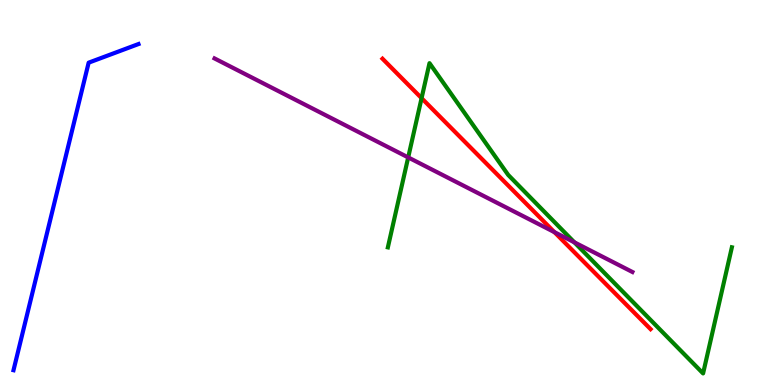[{'lines': ['blue', 'red'], 'intersections': []}, {'lines': ['green', 'red'], 'intersections': [{'x': 5.44, 'y': 7.45}]}, {'lines': ['purple', 'red'], 'intersections': [{'x': 7.15, 'y': 3.97}]}, {'lines': ['blue', 'green'], 'intersections': []}, {'lines': ['blue', 'purple'], 'intersections': []}, {'lines': ['green', 'purple'], 'intersections': [{'x': 5.27, 'y': 5.91}, {'x': 7.41, 'y': 3.71}]}]